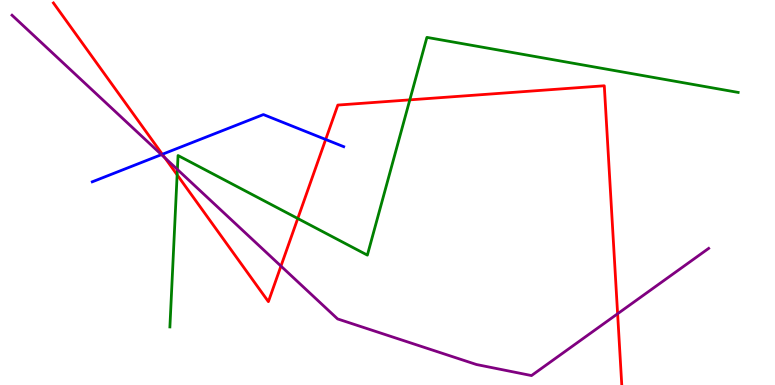[{'lines': ['blue', 'red'], 'intersections': [{'x': 2.09, 'y': 5.99}, {'x': 4.2, 'y': 6.38}]}, {'lines': ['green', 'red'], 'intersections': [{'x': 2.29, 'y': 5.46}, {'x': 3.84, 'y': 4.32}, {'x': 5.29, 'y': 7.41}]}, {'lines': ['purple', 'red'], 'intersections': [{'x': 2.13, 'y': 5.9}, {'x': 3.63, 'y': 3.09}, {'x': 7.97, 'y': 1.85}]}, {'lines': ['blue', 'green'], 'intersections': []}, {'lines': ['blue', 'purple'], 'intersections': [{'x': 2.08, 'y': 5.98}]}, {'lines': ['green', 'purple'], 'intersections': [{'x': 2.29, 'y': 5.6}]}]